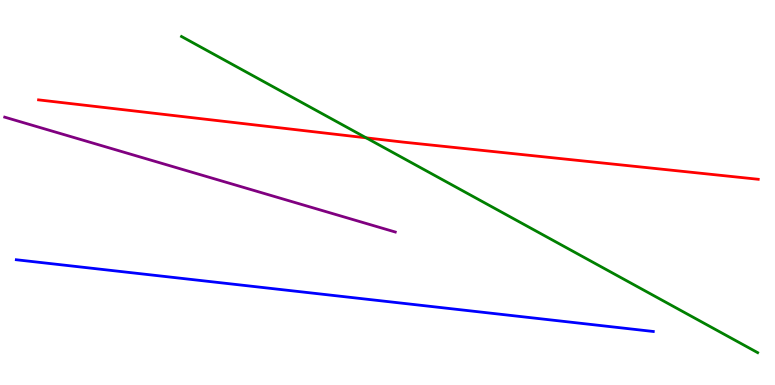[{'lines': ['blue', 'red'], 'intersections': []}, {'lines': ['green', 'red'], 'intersections': [{'x': 4.72, 'y': 6.42}]}, {'lines': ['purple', 'red'], 'intersections': []}, {'lines': ['blue', 'green'], 'intersections': []}, {'lines': ['blue', 'purple'], 'intersections': []}, {'lines': ['green', 'purple'], 'intersections': []}]